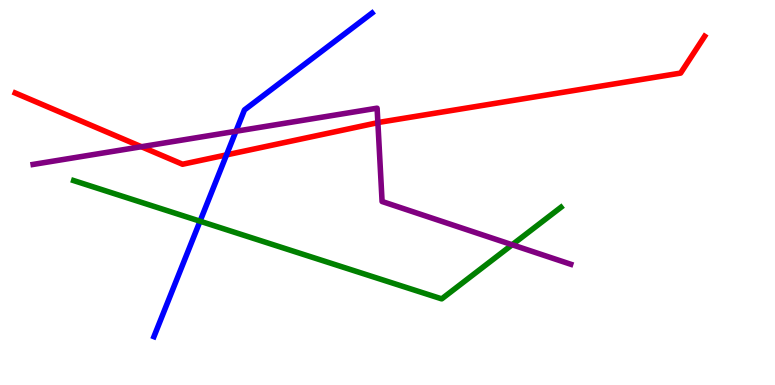[{'lines': ['blue', 'red'], 'intersections': [{'x': 2.92, 'y': 5.98}]}, {'lines': ['green', 'red'], 'intersections': []}, {'lines': ['purple', 'red'], 'intersections': [{'x': 1.82, 'y': 6.19}, {'x': 4.88, 'y': 6.81}]}, {'lines': ['blue', 'green'], 'intersections': [{'x': 2.58, 'y': 4.25}]}, {'lines': ['blue', 'purple'], 'intersections': [{'x': 3.04, 'y': 6.59}]}, {'lines': ['green', 'purple'], 'intersections': [{'x': 6.61, 'y': 3.64}]}]